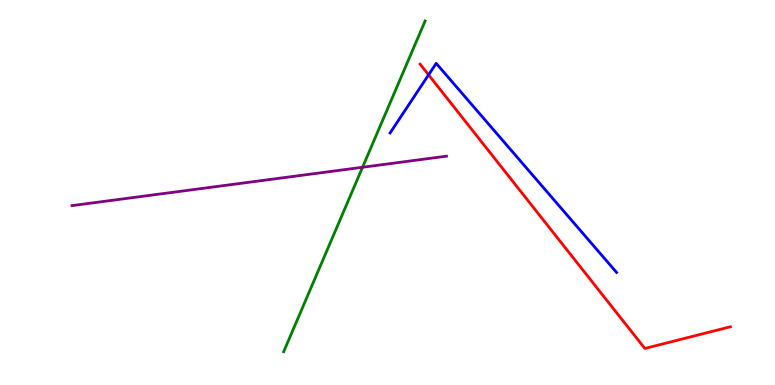[{'lines': ['blue', 'red'], 'intersections': [{'x': 5.53, 'y': 8.06}]}, {'lines': ['green', 'red'], 'intersections': []}, {'lines': ['purple', 'red'], 'intersections': []}, {'lines': ['blue', 'green'], 'intersections': []}, {'lines': ['blue', 'purple'], 'intersections': []}, {'lines': ['green', 'purple'], 'intersections': [{'x': 4.68, 'y': 5.66}]}]